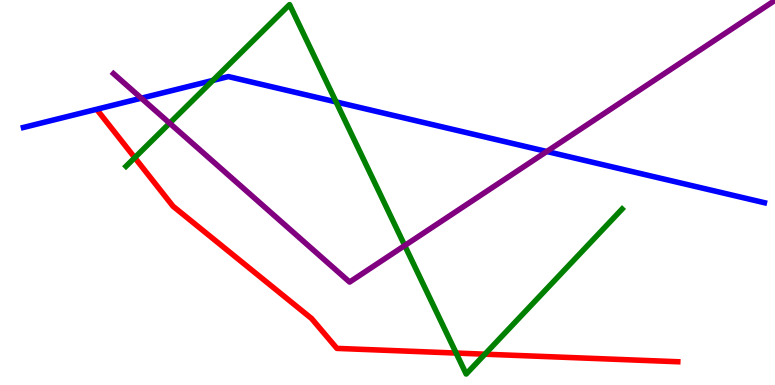[{'lines': ['blue', 'red'], 'intersections': []}, {'lines': ['green', 'red'], 'intersections': [{'x': 1.74, 'y': 5.9}, {'x': 5.89, 'y': 0.83}, {'x': 6.26, 'y': 0.8}]}, {'lines': ['purple', 'red'], 'intersections': []}, {'lines': ['blue', 'green'], 'intersections': [{'x': 2.75, 'y': 7.91}, {'x': 4.34, 'y': 7.35}]}, {'lines': ['blue', 'purple'], 'intersections': [{'x': 1.82, 'y': 7.45}, {'x': 7.05, 'y': 6.07}]}, {'lines': ['green', 'purple'], 'intersections': [{'x': 2.19, 'y': 6.8}, {'x': 5.22, 'y': 3.62}]}]